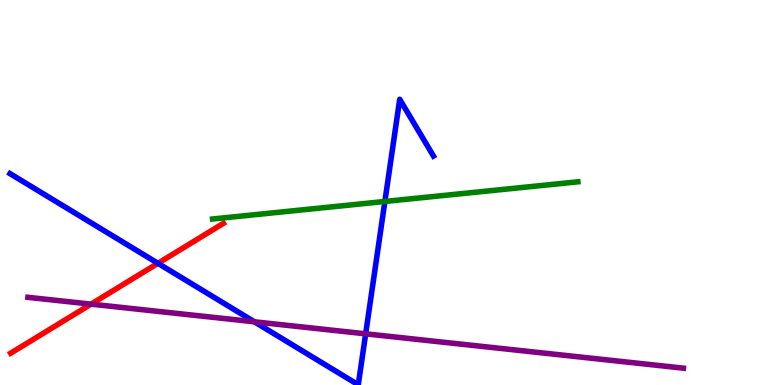[{'lines': ['blue', 'red'], 'intersections': [{'x': 2.04, 'y': 3.16}]}, {'lines': ['green', 'red'], 'intersections': []}, {'lines': ['purple', 'red'], 'intersections': [{'x': 1.17, 'y': 2.1}]}, {'lines': ['blue', 'green'], 'intersections': [{'x': 4.97, 'y': 4.77}]}, {'lines': ['blue', 'purple'], 'intersections': [{'x': 3.28, 'y': 1.64}, {'x': 4.72, 'y': 1.33}]}, {'lines': ['green', 'purple'], 'intersections': []}]